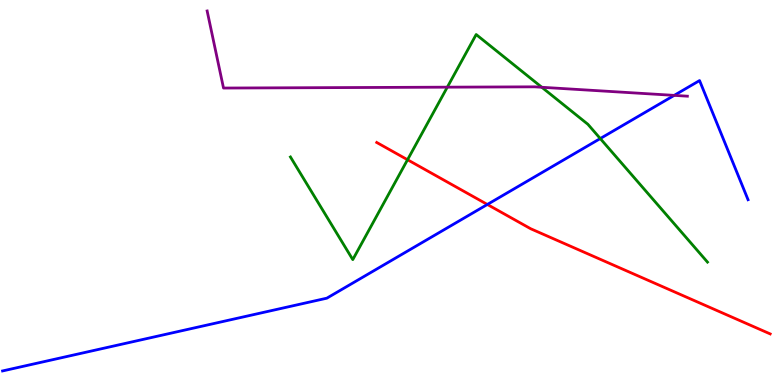[{'lines': ['blue', 'red'], 'intersections': [{'x': 6.29, 'y': 4.69}]}, {'lines': ['green', 'red'], 'intersections': [{'x': 5.26, 'y': 5.85}]}, {'lines': ['purple', 'red'], 'intersections': []}, {'lines': ['blue', 'green'], 'intersections': [{'x': 7.75, 'y': 6.4}]}, {'lines': ['blue', 'purple'], 'intersections': [{'x': 8.7, 'y': 7.52}]}, {'lines': ['green', 'purple'], 'intersections': [{'x': 5.77, 'y': 7.74}, {'x': 6.99, 'y': 7.73}]}]